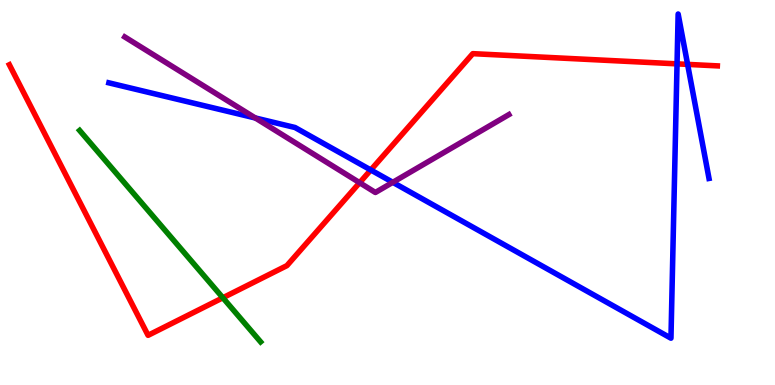[{'lines': ['blue', 'red'], 'intersections': [{'x': 4.78, 'y': 5.59}, {'x': 8.74, 'y': 8.34}, {'x': 8.87, 'y': 8.33}]}, {'lines': ['green', 'red'], 'intersections': [{'x': 2.88, 'y': 2.27}]}, {'lines': ['purple', 'red'], 'intersections': [{'x': 4.64, 'y': 5.25}]}, {'lines': ['blue', 'green'], 'intersections': []}, {'lines': ['blue', 'purple'], 'intersections': [{'x': 3.29, 'y': 6.94}, {'x': 5.07, 'y': 5.26}]}, {'lines': ['green', 'purple'], 'intersections': []}]